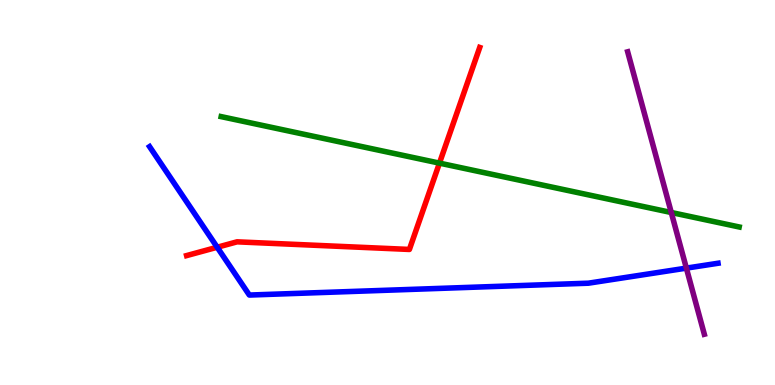[{'lines': ['blue', 'red'], 'intersections': [{'x': 2.8, 'y': 3.58}]}, {'lines': ['green', 'red'], 'intersections': [{'x': 5.67, 'y': 5.76}]}, {'lines': ['purple', 'red'], 'intersections': []}, {'lines': ['blue', 'green'], 'intersections': []}, {'lines': ['blue', 'purple'], 'intersections': [{'x': 8.86, 'y': 3.04}]}, {'lines': ['green', 'purple'], 'intersections': [{'x': 8.66, 'y': 4.48}]}]